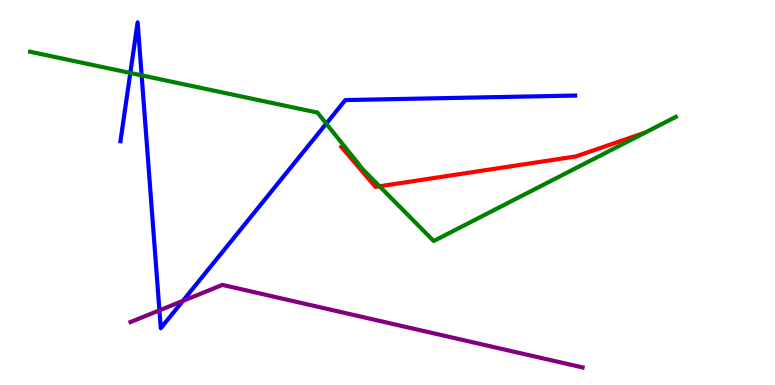[{'lines': ['blue', 'red'], 'intersections': []}, {'lines': ['green', 'red'], 'intersections': [{'x': 4.9, 'y': 5.16}]}, {'lines': ['purple', 'red'], 'intersections': []}, {'lines': ['blue', 'green'], 'intersections': [{'x': 1.68, 'y': 8.11}, {'x': 1.83, 'y': 8.04}, {'x': 4.21, 'y': 6.79}]}, {'lines': ['blue', 'purple'], 'intersections': [{'x': 2.06, 'y': 1.94}, {'x': 2.36, 'y': 2.18}]}, {'lines': ['green', 'purple'], 'intersections': []}]